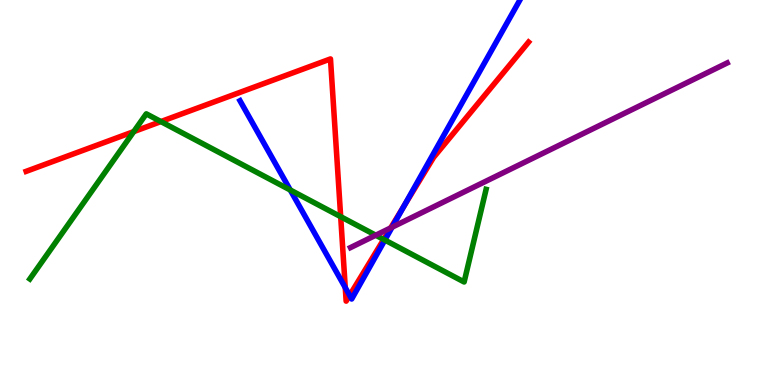[{'lines': ['blue', 'red'], 'intersections': [{'x': 4.46, 'y': 2.53}, {'x': 4.51, 'y': 2.33}, {'x': 5.21, 'y': 4.65}]}, {'lines': ['green', 'red'], 'intersections': [{'x': 1.73, 'y': 6.58}, {'x': 2.08, 'y': 6.84}, {'x': 4.4, 'y': 4.37}, {'x': 4.95, 'y': 3.78}]}, {'lines': ['purple', 'red'], 'intersections': [{'x': 5.04, 'y': 4.08}]}, {'lines': ['blue', 'green'], 'intersections': [{'x': 3.75, 'y': 5.06}, {'x': 4.97, 'y': 3.77}]}, {'lines': ['blue', 'purple'], 'intersections': [{'x': 5.06, 'y': 4.1}]}, {'lines': ['green', 'purple'], 'intersections': [{'x': 4.85, 'y': 3.89}]}]